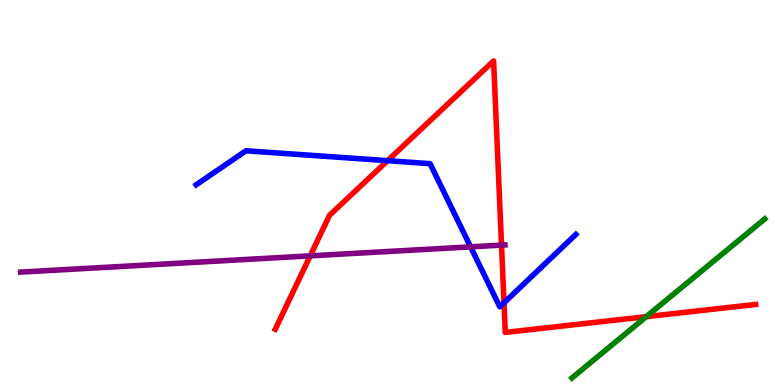[{'lines': ['blue', 'red'], 'intersections': [{'x': 5.0, 'y': 5.83}, {'x': 6.5, 'y': 2.14}]}, {'lines': ['green', 'red'], 'intersections': [{'x': 8.34, 'y': 1.77}]}, {'lines': ['purple', 'red'], 'intersections': [{'x': 4.0, 'y': 3.35}, {'x': 6.47, 'y': 3.63}]}, {'lines': ['blue', 'green'], 'intersections': []}, {'lines': ['blue', 'purple'], 'intersections': [{'x': 6.07, 'y': 3.59}]}, {'lines': ['green', 'purple'], 'intersections': []}]